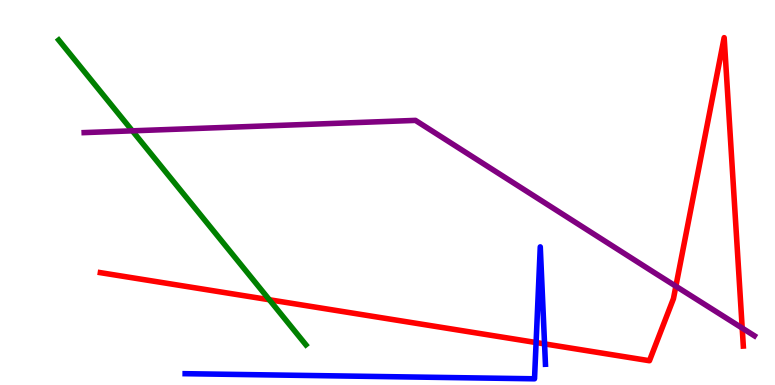[{'lines': ['blue', 'red'], 'intersections': [{'x': 6.92, 'y': 1.1}, {'x': 7.03, 'y': 1.07}]}, {'lines': ['green', 'red'], 'intersections': [{'x': 3.48, 'y': 2.21}]}, {'lines': ['purple', 'red'], 'intersections': [{'x': 8.72, 'y': 2.57}, {'x': 9.58, 'y': 1.48}]}, {'lines': ['blue', 'green'], 'intersections': []}, {'lines': ['blue', 'purple'], 'intersections': []}, {'lines': ['green', 'purple'], 'intersections': [{'x': 1.71, 'y': 6.6}]}]